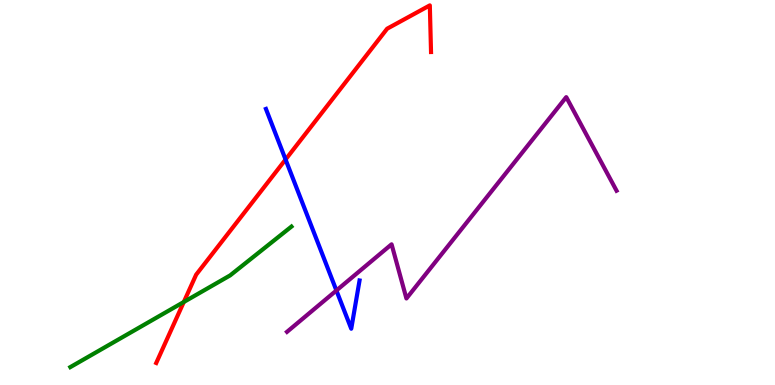[{'lines': ['blue', 'red'], 'intersections': [{'x': 3.68, 'y': 5.86}]}, {'lines': ['green', 'red'], 'intersections': [{'x': 2.37, 'y': 2.16}]}, {'lines': ['purple', 'red'], 'intersections': []}, {'lines': ['blue', 'green'], 'intersections': []}, {'lines': ['blue', 'purple'], 'intersections': [{'x': 4.34, 'y': 2.45}]}, {'lines': ['green', 'purple'], 'intersections': []}]